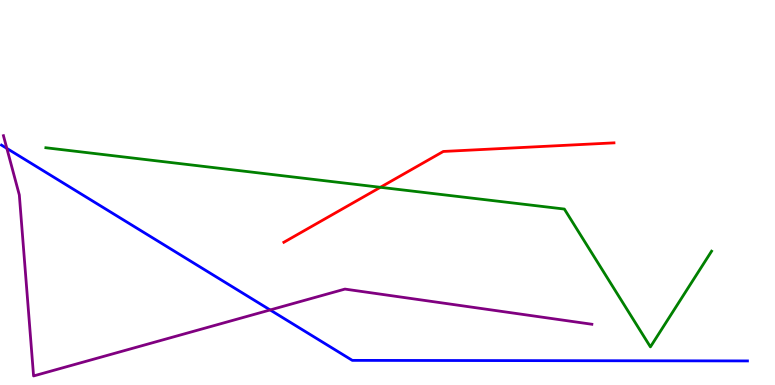[{'lines': ['blue', 'red'], 'intersections': []}, {'lines': ['green', 'red'], 'intersections': [{'x': 4.91, 'y': 5.13}]}, {'lines': ['purple', 'red'], 'intersections': []}, {'lines': ['blue', 'green'], 'intersections': []}, {'lines': ['blue', 'purple'], 'intersections': [{'x': 0.0883, 'y': 6.15}, {'x': 3.49, 'y': 1.95}]}, {'lines': ['green', 'purple'], 'intersections': []}]